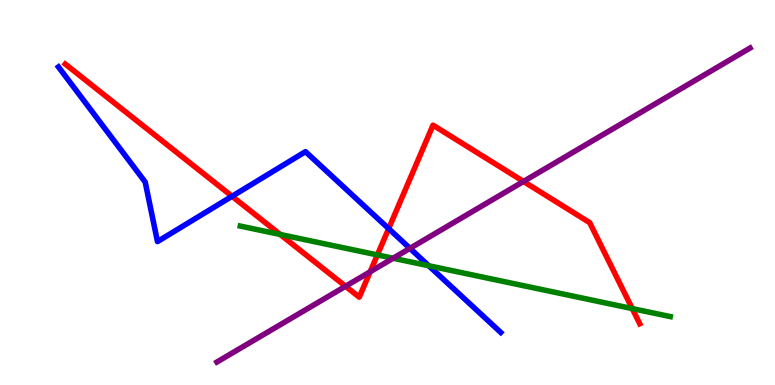[{'lines': ['blue', 'red'], 'intersections': [{'x': 2.99, 'y': 4.9}, {'x': 5.01, 'y': 4.06}]}, {'lines': ['green', 'red'], 'intersections': [{'x': 3.62, 'y': 3.91}, {'x': 4.87, 'y': 3.38}, {'x': 8.16, 'y': 1.98}]}, {'lines': ['purple', 'red'], 'intersections': [{'x': 4.46, 'y': 2.56}, {'x': 4.78, 'y': 2.94}, {'x': 6.75, 'y': 5.29}]}, {'lines': ['blue', 'green'], 'intersections': [{'x': 5.53, 'y': 3.1}]}, {'lines': ['blue', 'purple'], 'intersections': [{'x': 5.29, 'y': 3.55}]}, {'lines': ['green', 'purple'], 'intersections': [{'x': 5.07, 'y': 3.29}]}]